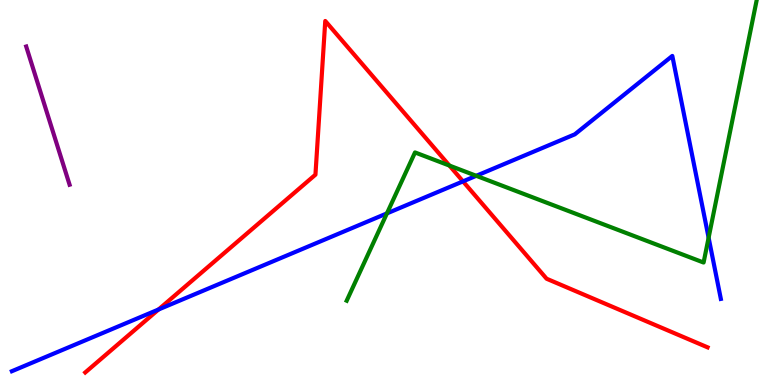[{'lines': ['blue', 'red'], 'intersections': [{'x': 2.05, 'y': 1.96}, {'x': 5.97, 'y': 5.29}]}, {'lines': ['green', 'red'], 'intersections': [{'x': 5.8, 'y': 5.7}]}, {'lines': ['purple', 'red'], 'intersections': []}, {'lines': ['blue', 'green'], 'intersections': [{'x': 4.99, 'y': 4.46}, {'x': 6.15, 'y': 5.43}, {'x': 9.14, 'y': 3.83}]}, {'lines': ['blue', 'purple'], 'intersections': []}, {'lines': ['green', 'purple'], 'intersections': []}]